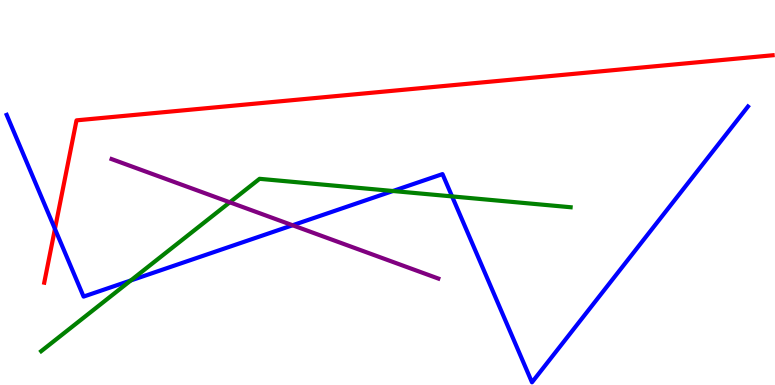[{'lines': ['blue', 'red'], 'intersections': [{'x': 0.709, 'y': 4.05}]}, {'lines': ['green', 'red'], 'intersections': []}, {'lines': ['purple', 'red'], 'intersections': []}, {'lines': ['blue', 'green'], 'intersections': [{'x': 1.69, 'y': 2.71}, {'x': 5.07, 'y': 5.04}, {'x': 5.83, 'y': 4.9}]}, {'lines': ['blue', 'purple'], 'intersections': [{'x': 3.78, 'y': 4.15}]}, {'lines': ['green', 'purple'], 'intersections': [{'x': 2.97, 'y': 4.75}]}]